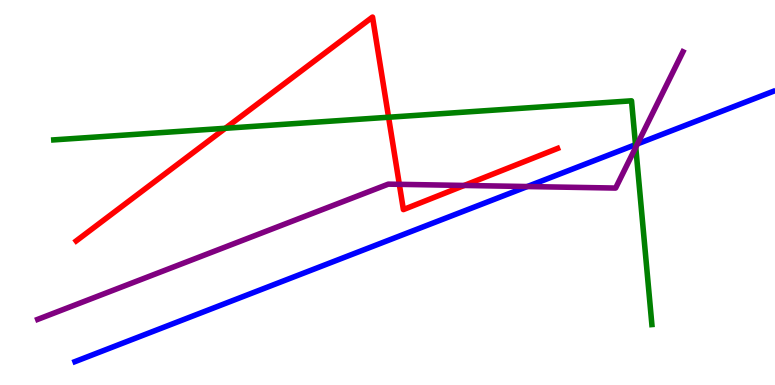[{'lines': ['blue', 'red'], 'intersections': []}, {'lines': ['green', 'red'], 'intersections': [{'x': 2.91, 'y': 6.67}, {'x': 5.01, 'y': 6.95}]}, {'lines': ['purple', 'red'], 'intersections': [{'x': 5.15, 'y': 5.21}, {'x': 5.99, 'y': 5.18}]}, {'lines': ['blue', 'green'], 'intersections': [{'x': 8.2, 'y': 6.24}]}, {'lines': ['blue', 'purple'], 'intersections': [{'x': 6.8, 'y': 5.15}, {'x': 8.22, 'y': 6.26}]}, {'lines': ['green', 'purple'], 'intersections': [{'x': 8.2, 'y': 6.17}]}]